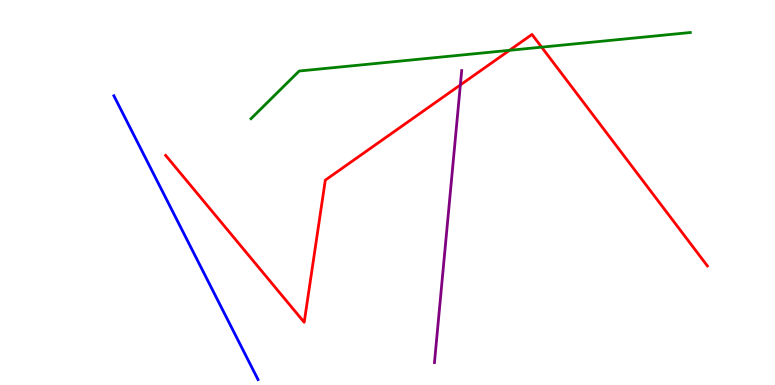[{'lines': ['blue', 'red'], 'intersections': []}, {'lines': ['green', 'red'], 'intersections': [{'x': 6.57, 'y': 8.69}, {'x': 6.99, 'y': 8.78}]}, {'lines': ['purple', 'red'], 'intersections': [{'x': 5.94, 'y': 7.79}]}, {'lines': ['blue', 'green'], 'intersections': []}, {'lines': ['blue', 'purple'], 'intersections': []}, {'lines': ['green', 'purple'], 'intersections': []}]